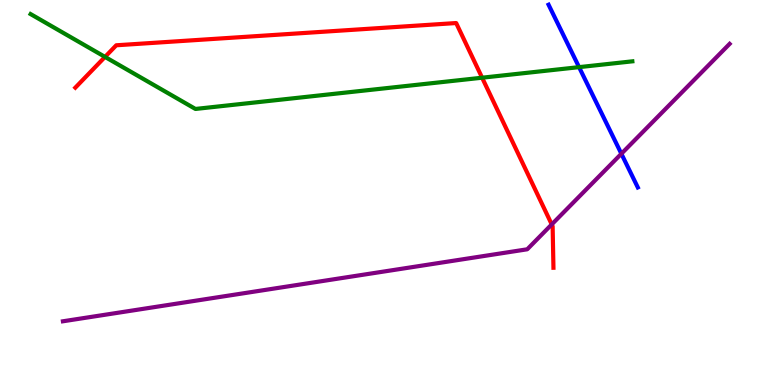[{'lines': ['blue', 'red'], 'intersections': []}, {'lines': ['green', 'red'], 'intersections': [{'x': 1.36, 'y': 8.52}, {'x': 6.22, 'y': 7.98}]}, {'lines': ['purple', 'red'], 'intersections': [{'x': 7.12, 'y': 4.17}]}, {'lines': ['blue', 'green'], 'intersections': [{'x': 7.47, 'y': 8.26}]}, {'lines': ['blue', 'purple'], 'intersections': [{'x': 8.02, 'y': 6.01}]}, {'lines': ['green', 'purple'], 'intersections': []}]